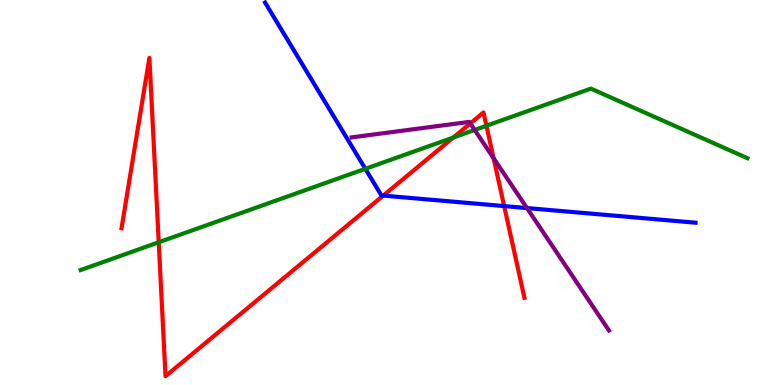[{'lines': ['blue', 'red'], 'intersections': [{'x': 4.95, 'y': 4.92}, {'x': 6.51, 'y': 4.65}]}, {'lines': ['green', 'red'], 'intersections': [{'x': 2.05, 'y': 3.71}, {'x': 5.85, 'y': 6.43}, {'x': 6.28, 'y': 6.73}]}, {'lines': ['purple', 'red'], 'intersections': [{'x': 6.07, 'y': 6.79}, {'x': 6.37, 'y': 5.89}]}, {'lines': ['blue', 'green'], 'intersections': [{'x': 4.71, 'y': 5.62}]}, {'lines': ['blue', 'purple'], 'intersections': [{'x': 6.8, 'y': 4.6}]}, {'lines': ['green', 'purple'], 'intersections': [{'x': 6.12, 'y': 6.62}]}]